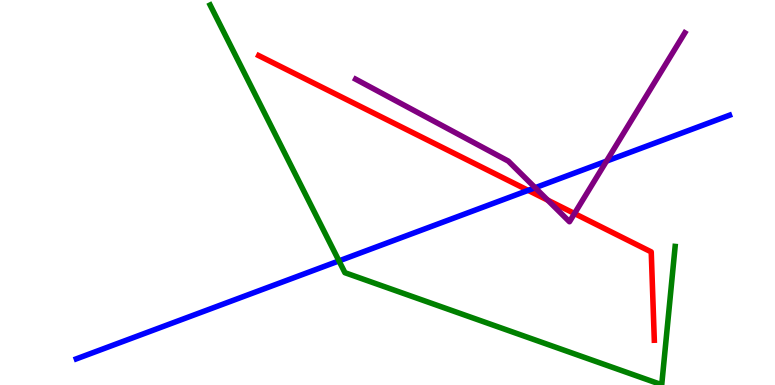[{'lines': ['blue', 'red'], 'intersections': [{'x': 6.81, 'y': 5.06}]}, {'lines': ['green', 'red'], 'intersections': []}, {'lines': ['purple', 'red'], 'intersections': [{'x': 7.07, 'y': 4.8}, {'x': 7.41, 'y': 4.45}]}, {'lines': ['blue', 'green'], 'intersections': [{'x': 4.37, 'y': 3.22}]}, {'lines': ['blue', 'purple'], 'intersections': [{'x': 6.91, 'y': 5.12}, {'x': 7.83, 'y': 5.82}]}, {'lines': ['green', 'purple'], 'intersections': []}]